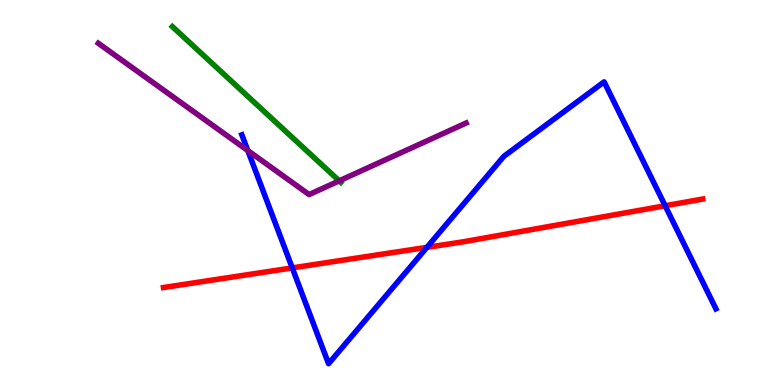[{'lines': ['blue', 'red'], 'intersections': [{'x': 3.77, 'y': 3.04}, {'x': 5.51, 'y': 3.58}, {'x': 8.58, 'y': 4.66}]}, {'lines': ['green', 'red'], 'intersections': []}, {'lines': ['purple', 'red'], 'intersections': []}, {'lines': ['blue', 'green'], 'intersections': []}, {'lines': ['blue', 'purple'], 'intersections': [{'x': 3.2, 'y': 6.09}]}, {'lines': ['green', 'purple'], 'intersections': [{'x': 4.38, 'y': 5.3}]}]